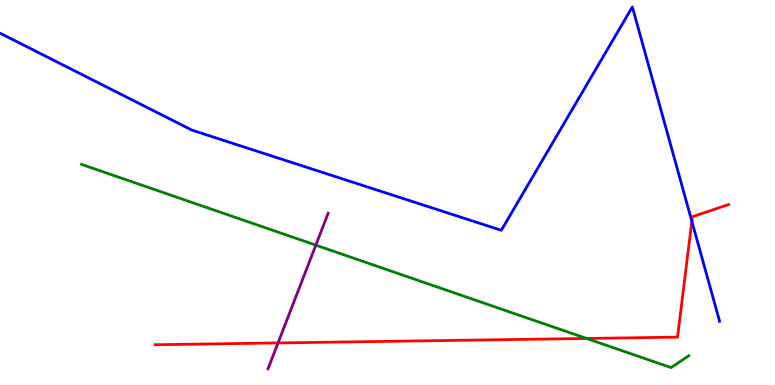[{'lines': ['blue', 'red'], 'intersections': [{'x': 8.93, 'y': 4.25}]}, {'lines': ['green', 'red'], 'intersections': [{'x': 7.57, 'y': 1.21}]}, {'lines': ['purple', 'red'], 'intersections': [{'x': 3.59, 'y': 1.09}]}, {'lines': ['blue', 'green'], 'intersections': []}, {'lines': ['blue', 'purple'], 'intersections': []}, {'lines': ['green', 'purple'], 'intersections': [{'x': 4.08, 'y': 3.63}]}]